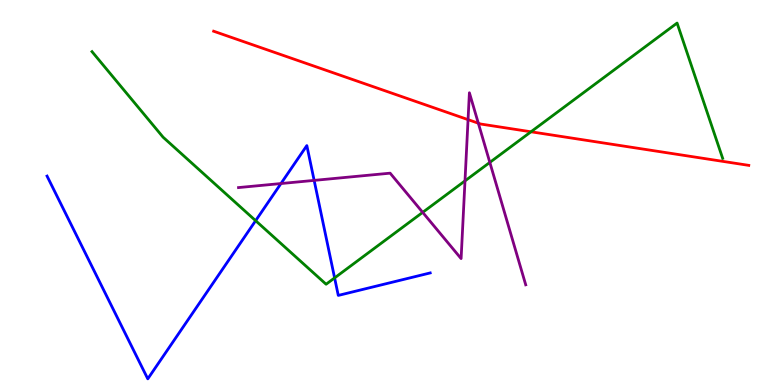[{'lines': ['blue', 'red'], 'intersections': []}, {'lines': ['green', 'red'], 'intersections': [{'x': 6.85, 'y': 6.58}]}, {'lines': ['purple', 'red'], 'intersections': [{'x': 6.04, 'y': 6.89}, {'x': 6.17, 'y': 6.8}]}, {'lines': ['blue', 'green'], 'intersections': [{'x': 3.3, 'y': 4.27}, {'x': 4.32, 'y': 2.78}]}, {'lines': ['blue', 'purple'], 'intersections': [{'x': 3.63, 'y': 5.23}, {'x': 4.05, 'y': 5.31}]}, {'lines': ['green', 'purple'], 'intersections': [{'x': 5.45, 'y': 4.48}, {'x': 6.0, 'y': 5.3}, {'x': 6.32, 'y': 5.78}]}]